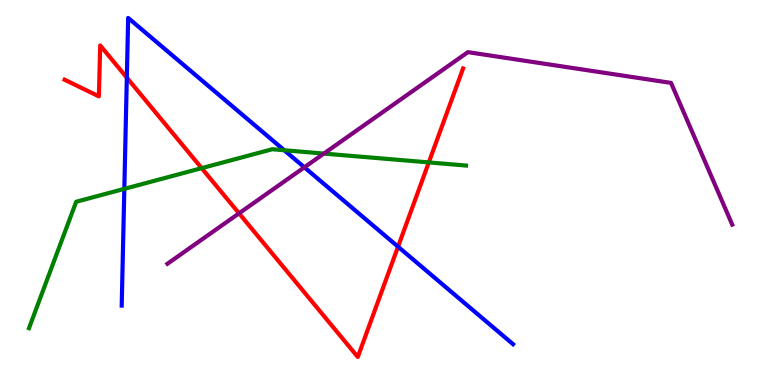[{'lines': ['blue', 'red'], 'intersections': [{'x': 1.64, 'y': 7.98}, {'x': 5.14, 'y': 3.59}]}, {'lines': ['green', 'red'], 'intersections': [{'x': 2.6, 'y': 5.63}, {'x': 5.53, 'y': 5.78}]}, {'lines': ['purple', 'red'], 'intersections': [{'x': 3.08, 'y': 4.46}]}, {'lines': ['blue', 'green'], 'intersections': [{'x': 1.6, 'y': 5.09}, {'x': 3.67, 'y': 6.1}]}, {'lines': ['blue', 'purple'], 'intersections': [{'x': 3.93, 'y': 5.65}]}, {'lines': ['green', 'purple'], 'intersections': [{'x': 4.18, 'y': 6.01}]}]